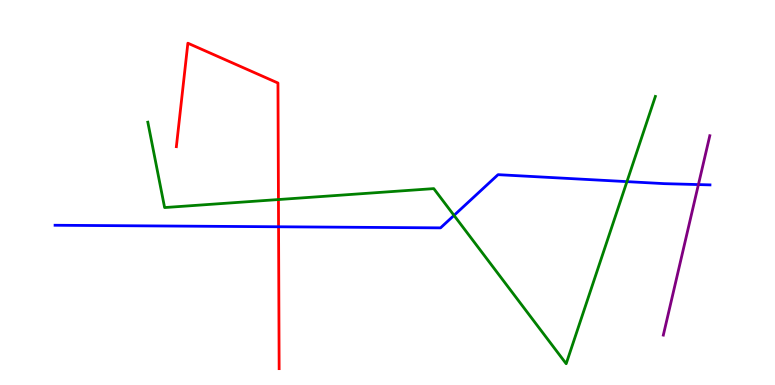[{'lines': ['blue', 'red'], 'intersections': [{'x': 3.59, 'y': 4.11}]}, {'lines': ['green', 'red'], 'intersections': [{'x': 3.59, 'y': 4.82}]}, {'lines': ['purple', 'red'], 'intersections': []}, {'lines': ['blue', 'green'], 'intersections': [{'x': 5.86, 'y': 4.41}, {'x': 8.09, 'y': 5.28}]}, {'lines': ['blue', 'purple'], 'intersections': [{'x': 9.01, 'y': 5.21}]}, {'lines': ['green', 'purple'], 'intersections': []}]